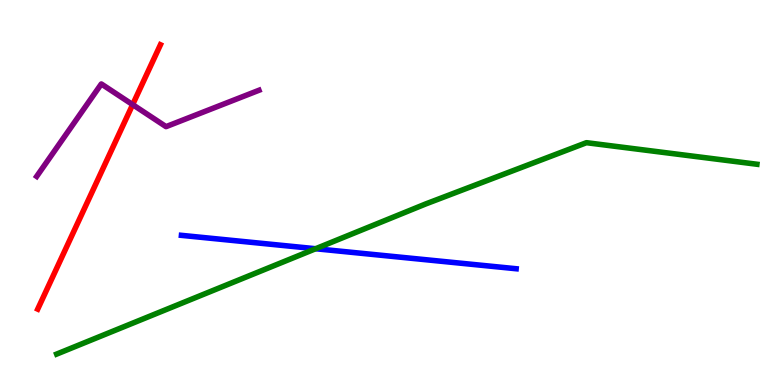[{'lines': ['blue', 'red'], 'intersections': []}, {'lines': ['green', 'red'], 'intersections': []}, {'lines': ['purple', 'red'], 'intersections': [{'x': 1.71, 'y': 7.28}]}, {'lines': ['blue', 'green'], 'intersections': [{'x': 4.07, 'y': 3.54}]}, {'lines': ['blue', 'purple'], 'intersections': []}, {'lines': ['green', 'purple'], 'intersections': []}]